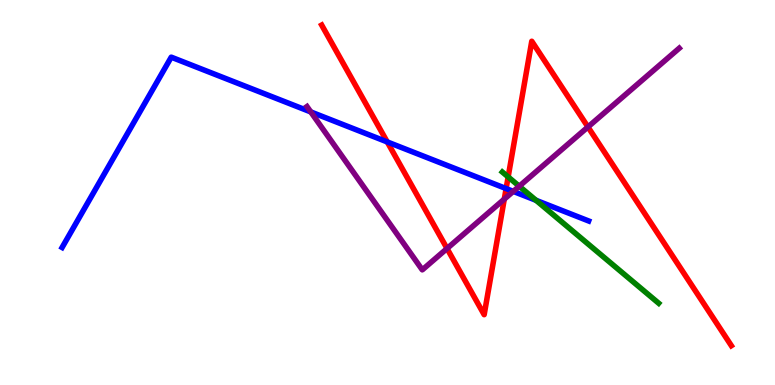[{'lines': ['blue', 'red'], 'intersections': [{'x': 5.0, 'y': 6.31}, {'x': 6.53, 'y': 5.1}]}, {'lines': ['green', 'red'], 'intersections': [{'x': 6.56, 'y': 5.4}]}, {'lines': ['purple', 'red'], 'intersections': [{'x': 5.77, 'y': 3.55}, {'x': 6.51, 'y': 4.83}, {'x': 7.59, 'y': 6.7}]}, {'lines': ['blue', 'green'], 'intersections': [{'x': 6.92, 'y': 4.8}]}, {'lines': ['blue', 'purple'], 'intersections': [{'x': 4.01, 'y': 7.09}, {'x': 6.62, 'y': 5.03}]}, {'lines': ['green', 'purple'], 'intersections': [{'x': 6.7, 'y': 5.16}]}]